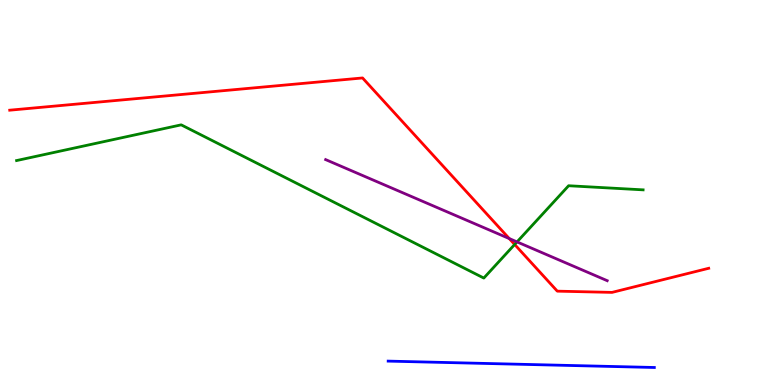[{'lines': ['blue', 'red'], 'intersections': []}, {'lines': ['green', 'red'], 'intersections': [{'x': 6.64, 'y': 3.65}]}, {'lines': ['purple', 'red'], 'intersections': [{'x': 6.57, 'y': 3.8}]}, {'lines': ['blue', 'green'], 'intersections': []}, {'lines': ['blue', 'purple'], 'intersections': []}, {'lines': ['green', 'purple'], 'intersections': [{'x': 6.67, 'y': 3.72}]}]